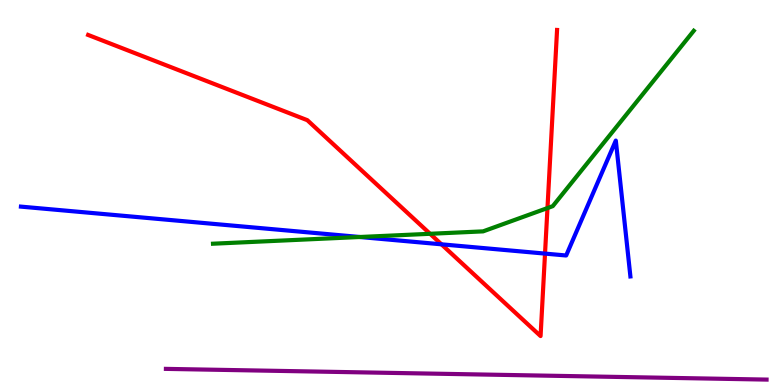[{'lines': ['blue', 'red'], 'intersections': [{'x': 5.7, 'y': 3.65}, {'x': 7.03, 'y': 3.41}]}, {'lines': ['green', 'red'], 'intersections': [{'x': 5.55, 'y': 3.93}, {'x': 7.06, 'y': 4.6}]}, {'lines': ['purple', 'red'], 'intersections': []}, {'lines': ['blue', 'green'], 'intersections': [{'x': 4.64, 'y': 3.84}]}, {'lines': ['blue', 'purple'], 'intersections': []}, {'lines': ['green', 'purple'], 'intersections': []}]